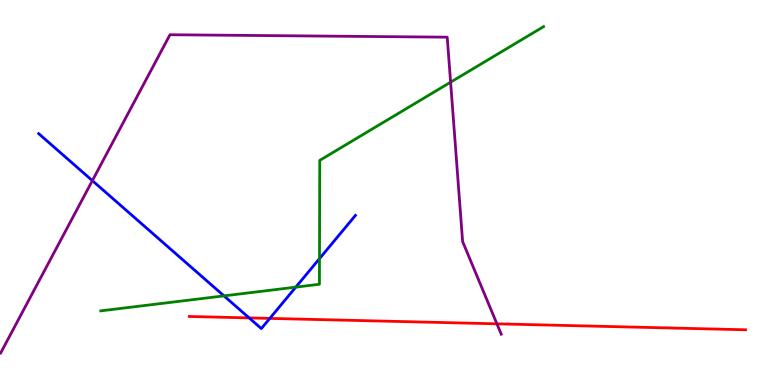[{'lines': ['blue', 'red'], 'intersections': [{'x': 3.21, 'y': 1.74}, {'x': 3.48, 'y': 1.73}]}, {'lines': ['green', 'red'], 'intersections': []}, {'lines': ['purple', 'red'], 'intersections': [{'x': 6.41, 'y': 1.59}]}, {'lines': ['blue', 'green'], 'intersections': [{'x': 2.89, 'y': 2.32}, {'x': 3.82, 'y': 2.54}, {'x': 4.12, 'y': 3.28}]}, {'lines': ['blue', 'purple'], 'intersections': [{'x': 1.19, 'y': 5.31}]}, {'lines': ['green', 'purple'], 'intersections': [{'x': 5.81, 'y': 7.87}]}]